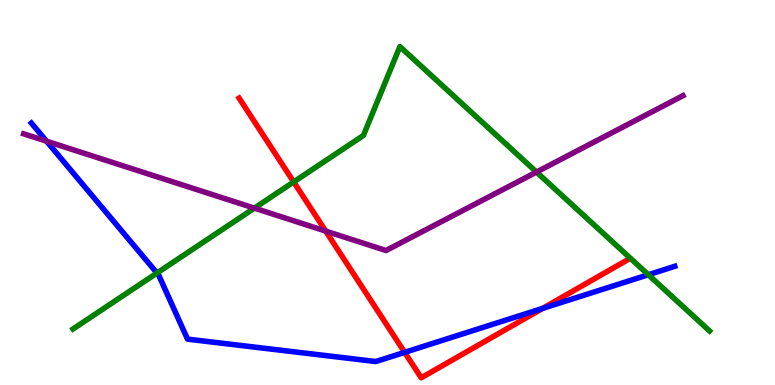[{'lines': ['blue', 'red'], 'intersections': [{'x': 5.22, 'y': 0.848}, {'x': 7.0, 'y': 1.99}]}, {'lines': ['green', 'red'], 'intersections': [{'x': 3.79, 'y': 5.27}]}, {'lines': ['purple', 'red'], 'intersections': [{'x': 4.2, 'y': 4.0}]}, {'lines': ['blue', 'green'], 'intersections': [{'x': 2.03, 'y': 2.91}, {'x': 8.37, 'y': 2.86}]}, {'lines': ['blue', 'purple'], 'intersections': [{'x': 0.601, 'y': 6.33}]}, {'lines': ['green', 'purple'], 'intersections': [{'x': 3.28, 'y': 4.59}, {'x': 6.92, 'y': 5.53}]}]